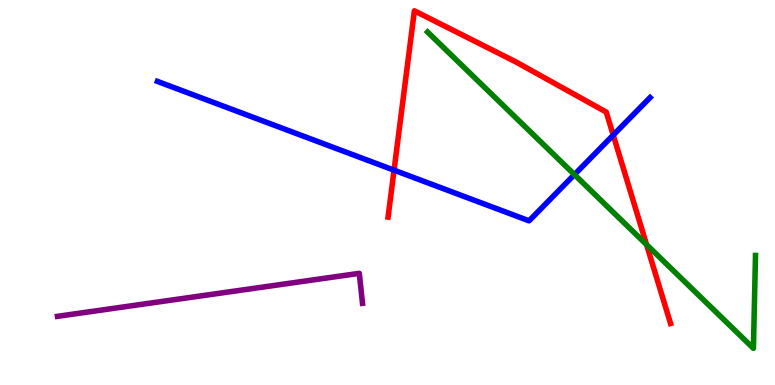[{'lines': ['blue', 'red'], 'intersections': [{'x': 5.08, 'y': 5.58}, {'x': 7.91, 'y': 6.49}]}, {'lines': ['green', 'red'], 'intersections': [{'x': 8.34, 'y': 3.65}]}, {'lines': ['purple', 'red'], 'intersections': []}, {'lines': ['blue', 'green'], 'intersections': [{'x': 7.41, 'y': 5.46}]}, {'lines': ['blue', 'purple'], 'intersections': []}, {'lines': ['green', 'purple'], 'intersections': []}]